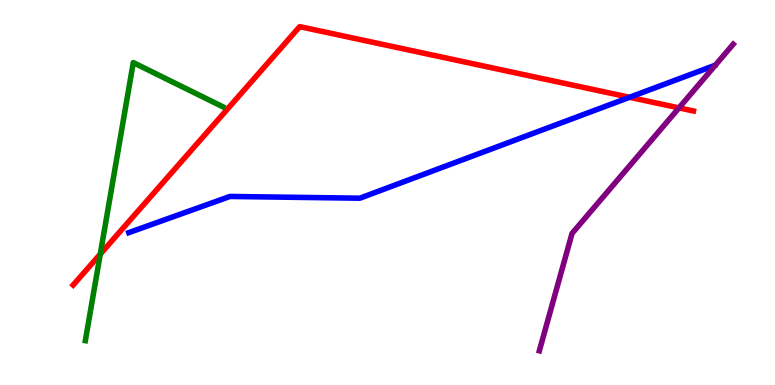[{'lines': ['blue', 'red'], 'intersections': [{'x': 8.12, 'y': 7.47}]}, {'lines': ['green', 'red'], 'intersections': [{'x': 1.29, 'y': 3.4}]}, {'lines': ['purple', 'red'], 'intersections': [{'x': 8.76, 'y': 7.2}]}, {'lines': ['blue', 'green'], 'intersections': []}, {'lines': ['blue', 'purple'], 'intersections': []}, {'lines': ['green', 'purple'], 'intersections': []}]